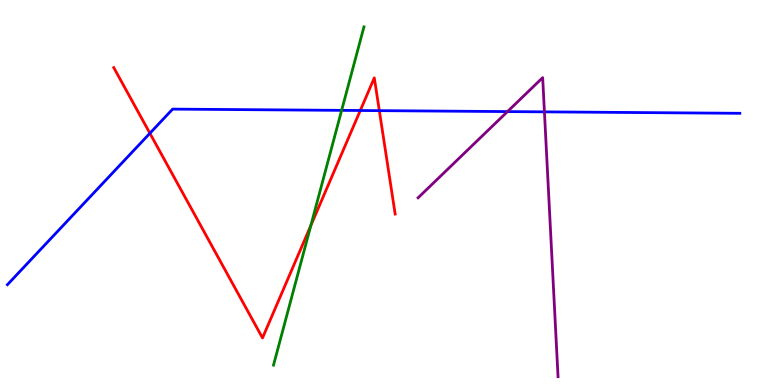[{'lines': ['blue', 'red'], 'intersections': [{'x': 1.93, 'y': 6.54}, {'x': 4.65, 'y': 7.13}, {'x': 4.89, 'y': 7.13}]}, {'lines': ['green', 'red'], 'intersections': [{'x': 4.01, 'y': 4.14}]}, {'lines': ['purple', 'red'], 'intersections': []}, {'lines': ['blue', 'green'], 'intersections': [{'x': 4.41, 'y': 7.13}]}, {'lines': ['blue', 'purple'], 'intersections': [{'x': 6.55, 'y': 7.1}, {'x': 7.02, 'y': 7.09}]}, {'lines': ['green', 'purple'], 'intersections': []}]